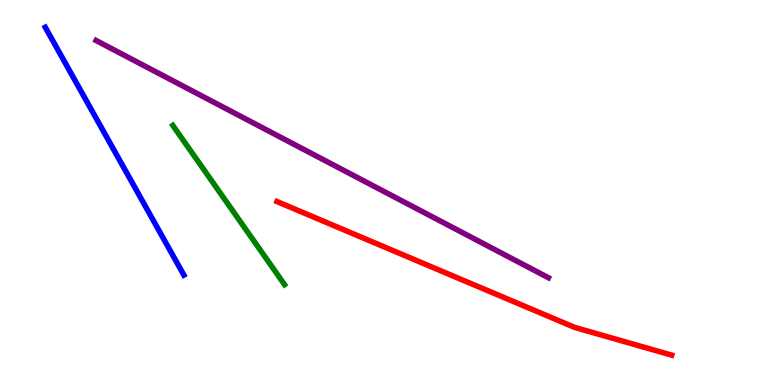[{'lines': ['blue', 'red'], 'intersections': []}, {'lines': ['green', 'red'], 'intersections': []}, {'lines': ['purple', 'red'], 'intersections': []}, {'lines': ['blue', 'green'], 'intersections': []}, {'lines': ['blue', 'purple'], 'intersections': []}, {'lines': ['green', 'purple'], 'intersections': []}]